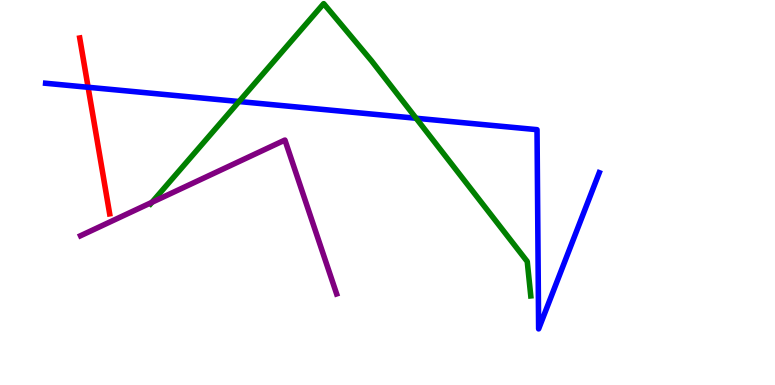[{'lines': ['blue', 'red'], 'intersections': [{'x': 1.14, 'y': 7.73}]}, {'lines': ['green', 'red'], 'intersections': []}, {'lines': ['purple', 'red'], 'intersections': []}, {'lines': ['blue', 'green'], 'intersections': [{'x': 3.08, 'y': 7.36}, {'x': 5.37, 'y': 6.93}]}, {'lines': ['blue', 'purple'], 'intersections': []}, {'lines': ['green', 'purple'], 'intersections': [{'x': 1.96, 'y': 4.74}]}]